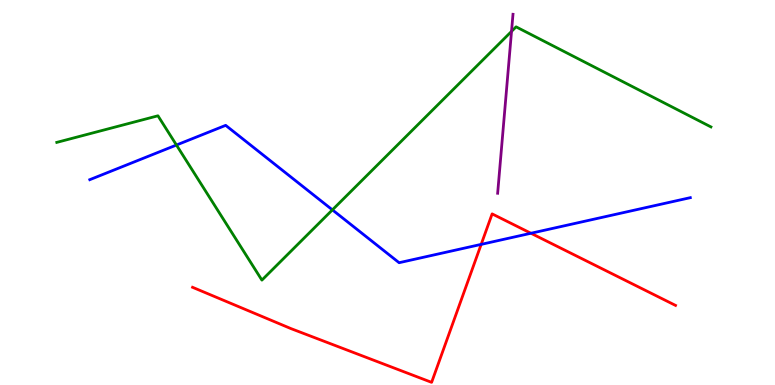[{'lines': ['blue', 'red'], 'intersections': [{'x': 6.21, 'y': 3.65}, {'x': 6.85, 'y': 3.94}]}, {'lines': ['green', 'red'], 'intersections': []}, {'lines': ['purple', 'red'], 'intersections': []}, {'lines': ['blue', 'green'], 'intersections': [{'x': 2.28, 'y': 6.23}, {'x': 4.29, 'y': 4.55}]}, {'lines': ['blue', 'purple'], 'intersections': []}, {'lines': ['green', 'purple'], 'intersections': [{'x': 6.6, 'y': 9.18}]}]